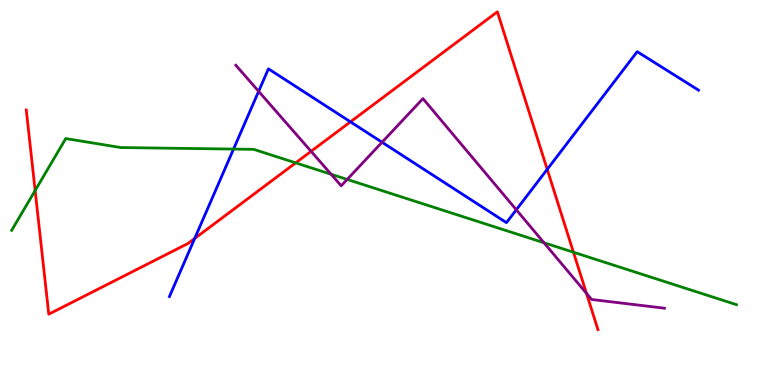[{'lines': ['blue', 'red'], 'intersections': [{'x': 2.51, 'y': 3.81}, {'x': 4.52, 'y': 6.84}, {'x': 7.06, 'y': 5.6}]}, {'lines': ['green', 'red'], 'intersections': [{'x': 0.453, 'y': 5.05}, {'x': 3.82, 'y': 5.77}, {'x': 7.4, 'y': 3.45}]}, {'lines': ['purple', 'red'], 'intersections': [{'x': 4.01, 'y': 6.07}, {'x': 7.57, 'y': 2.38}]}, {'lines': ['blue', 'green'], 'intersections': [{'x': 3.01, 'y': 6.13}]}, {'lines': ['blue', 'purple'], 'intersections': [{'x': 3.34, 'y': 7.63}, {'x': 4.93, 'y': 6.31}, {'x': 6.66, 'y': 4.55}]}, {'lines': ['green', 'purple'], 'intersections': [{'x': 4.27, 'y': 5.47}, {'x': 4.48, 'y': 5.34}, {'x': 7.02, 'y': 3.7}]}]